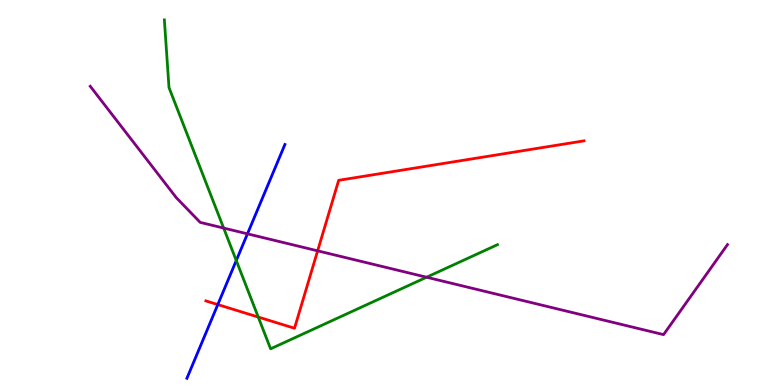[{'lines': ['blue', 'red'], 'intersections': [{'x': 2.81, 'y': 2.09}]}, {'lines': ['green', 'red'], 'intersections': [{'x': 3.33, 'y': 1.76}]}, {'lines': ['purple', 'red'], 'intersections': [{'x': 4.1, 'y': 3.49}]}, {'lines': ['blue', 'green'], 'intersections': [{'x': 3.05, 'y': 3.23}]}, {'lines': ['blue', 'purple'], 'intersections': [{'x': 3.19, 'y': 3.93}]}, {'lines': ['green', 'purple'], 'intersections': [{'x': 2.89, 'y': 4.08}, {'x': 5.5, 'y': 2.8}]}]